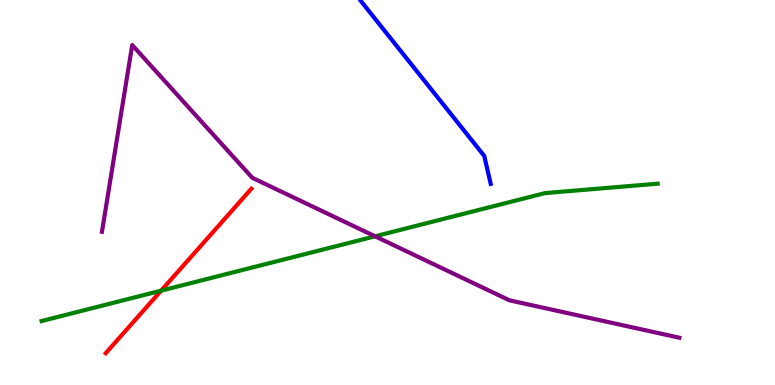[{'lines': ['blue', 'red'], 'intersections': []}, {'lines': ['green', 'red'], 'intersections': [{'x': 2.08, 'y': 2.45}]}, {'lines': ['purple', 'red'], 'intersections': []}, {'lines': ['blue', 'green'], 'intersections': []}, {'lines': ['blue', 'purple'], 'intersections': []}, {'lines': ['green', 'purple'], 'intersections': [{'x': 4.84, 'y': 3.86}]}]